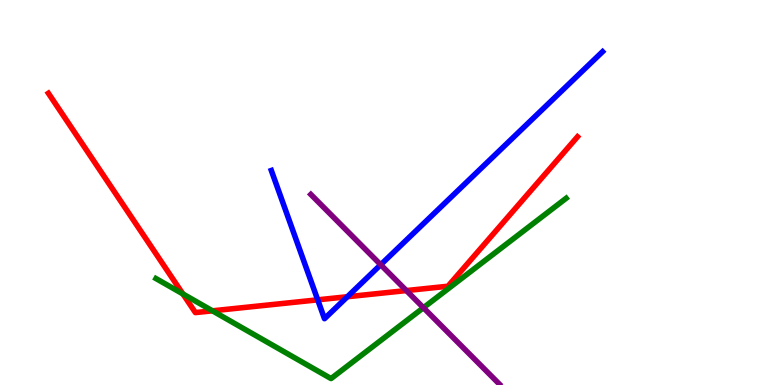[{'lines': ['blue', 'red'], 'intersections': [{'x': 4.1, 'y': 2.21}, {'x': 4.48, 'y': 2.29}]}, {'lines': ['green', 'red'], 'intersections': [{'x': 2.36, 'y': 2.37}, {'x': 2.74, 'y': 1.93}]}, {'lines': ['purple', 'red'], 'intersections': [{'x': 5.24, 'y': 2.45}]}, {'lines': ['blue', 'green'], 'intersections': []}, {'lines': ['blue', 'purple'], 'intersections': [{'x': 4.91, 'y': 3.12}]}, {'lines': ['green', 'purple'], 'intersections': [{'x': 5.46, 'y': 2.01}]}]